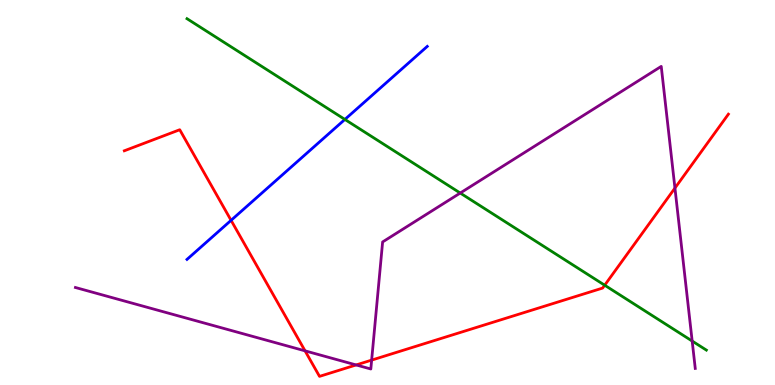[{'lines': ['blue', 'red'], 'intersections': [{'x': 2.98, 'y': 4.28}]}, {'lines': ['green', 'red'], 'intersections': [{'x': 7.8, 'y': 2.59}]}, {'lines': ['purple', 'red'], 'intersections': [{'x': 3.94, 'y': 0.887}, {'x': 4.6, 'y': 0.521}, {'x': 4.8, 'y': 0.646}, {'x': 8.71, 'y': 5.11}]}, {'lines': ['blue', 'green'], 'intersections': [{'x': 4.45, 'y': 6.9}]}, {'lines': ['blue', 'purple'], 'intersections': []}, {'lines': ['green', 'purple'], 'intersections': [{'x': 5.94, 'y': 4.99}, {'x': 8.93, 'y': 1.14}]}]